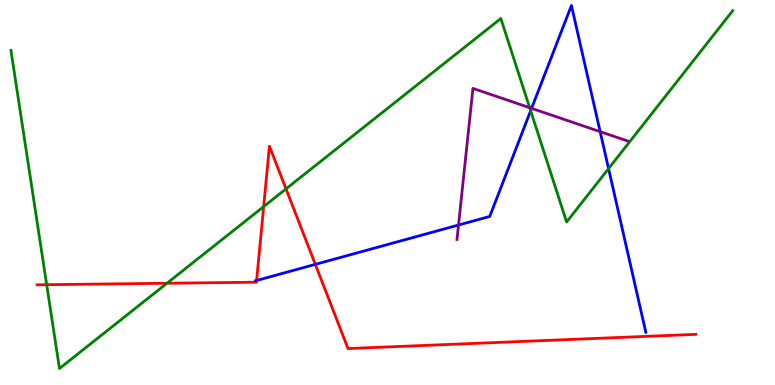[{'lines': ['blue', 'red'], 'intersections': [{'x': 3.31, 'y': 2.71}, {'x': 4.07, 'y': 3.13}]}, {'lines': ['green', 'red'], 'intersections': [{'x': 0.602, 'y': 2.61}, {'x': 2.15, 'y': 2.64}, {'x': 3.4, 'y': 4.63}, {'x': 3.69, 'y': 5.09}]}, {'lines': ['purple', 'red'], 'intersections': []}, {'lines': ['blue', 'green'], 'intersections': [{'x': 6.85, 'y': 7.12}, {'x': 7.85, 'y': 5.62}]}, {'lines': ['blue', 'purple'], 'intersections': [{'x': 5.92, 'y': 4.16}, {'x': 6.86, 'y': 7.19}, {'x': 7.74, 'y': 6.58}]}, {'lines': ['green', 'purple'], 'intersections': [{'x': 6.83, 'y': 7.2}]}]